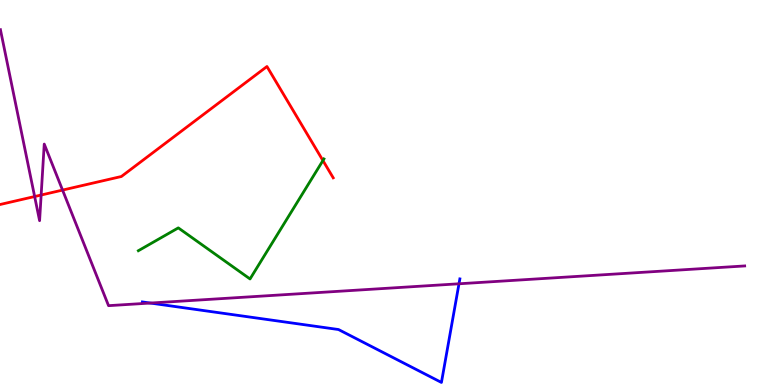[{'lines': ['blue', 'red'], 'intersections': []}, {'lines': ['green', 'red'], 'intersections': [{'x': 4.17, 'y': 5.83}]}, {'lines': ['purple', 'red'], 'intersections': [{'x': 0.447, 'y': 4.9}, {'x': 0.531, 'y': 4.93}, {'x': 0.807, 'y': 5.06}]}, {'lines': ['blue', 'green'], 'intersections': []}, {'lines': ['blue', 'purple'], 'intersections': [{'x': 1.94, 'y': 2.13}, {'x': 5.92, 'y': 2.63}]}, {'lines': ['green', 'purple'], 'intersections': []}]